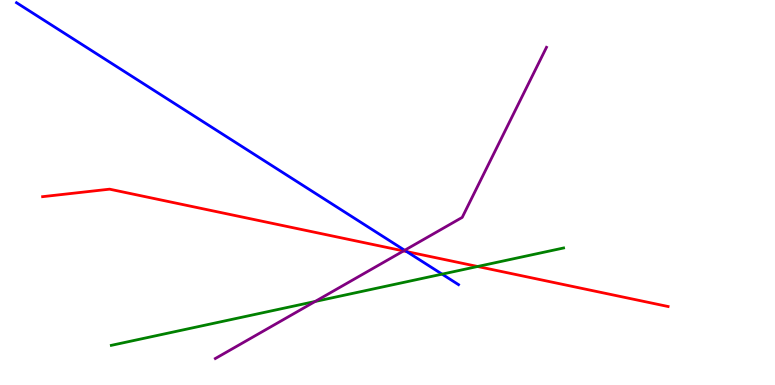[{'lines': ['blue', 'red'], 'intersections': [{'x': 5.25, 'y': 3.46}]}, {'lines': ['green', 'red'], 'intersections': [{'x': 6.16, 'y': 3.08}]}, {'lines': ['purple', 'red'], 'intersections': [{'x': 5.21, 'y': 3.48}]}, {'lines': ['blue', 'green'], 'intersections': [{'x': 5.7, 'y': 2.88}]}, {'lines': ['blue', 'purple'], 'intersections': [{'x': 5.22, 'y': 3.5}]}, {'lines': ['green', 'purple'], 'intersections': [{'x': 4.07, 'y': 2.17}]}]